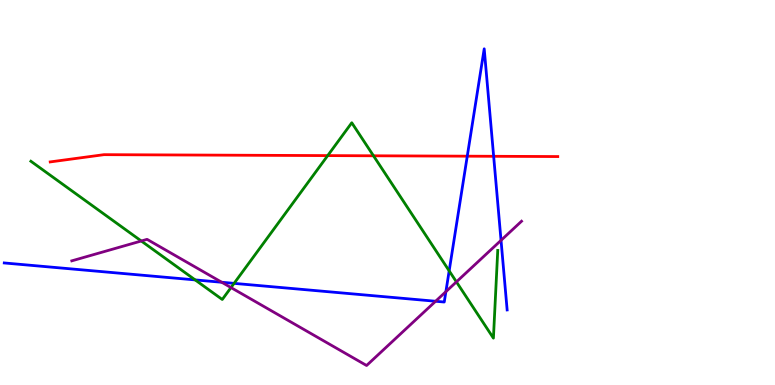[{'lines': ['blue', 'red'], 'intersections': [{'x': 6.03, 'y': 5.94}, {'x': 6.37, 'y': 5.94}]}, {'lines': ['green', 'red'], 'intersections': [{'x': 4.23, 'y': 5.96}, {'x': 4.82, 'y': 5.95}]}, {'lines': ['purple', 'red'], 'intersections': []}, {'lines': ['blue', 'green'], 'intersections': [{'x': 2.52, 'y': 2.73}, {'x': 3.02, 'y': 2.64}, {'x': 5.8, 'y': 2.96}]}, {'lines': ['blue', 'purple'], 'intersections': [{'x': 2.86, 'y': 2.67}, {'x': 5.62, 'y': 2.18}, {'x': 5.75, 'y': 2.42}, {'x': 6.46, 'y': 3.76}]}, {'lines': ['green', 'purple'], 'intersections': [{'x': 1.82, 'y': 3.74}, {'x': 2.98, 'y': 2.53}, {'x': 5.89, 'y': 2.68}]}]